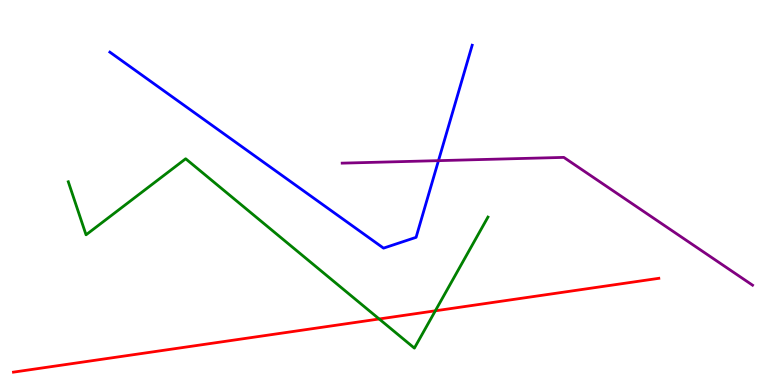[{'lines': ['blue', 'red'], 'intersections': []}, {'lines': ['green', 'red'], 'intersections': [{'x': 4.89, 'y': 1.72}, {'x': 5.62, 'y': 1.93}]}, {'lines': ['purple', 'red'], 'intersections': []}, {'lines': ['blue', 'green'], 'intersections': []}, {'lines': ['blue', 'purple'], 'intersections': [{'x': 5.66, 'y': 5.83}]}, {'lines': ['green', 'purple'], 'intersections': []}]